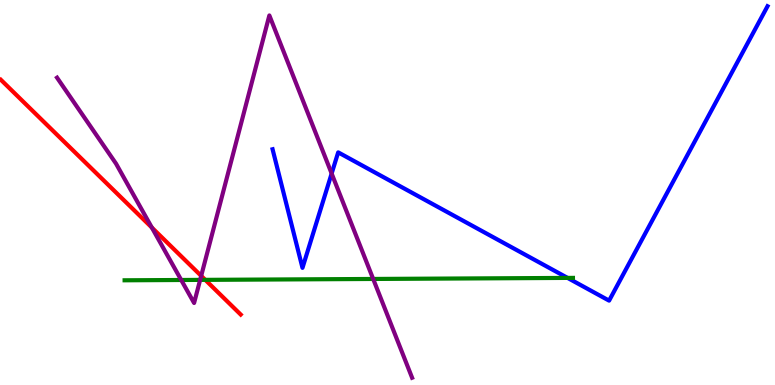[{'lines': ['blue', 'red'], 'intersections': []}, {'lines': ['green', 'red'], 'intersections': [{'x': 2.65, 'y': 2.73}]}, {'lines': ['purple', 'red'], 'intersections': [{'x': 1.96, 'y': 4.09}, {'x': 2.6, 'y': 2.83}]}, {'lines': ['blue', 'green'], 'intersections': [{'x': 7.32, 'y': 2.78}]}, {'lines': ['blue', 'purple'], 'intersections': [{'x': 4.28, 'y': 5.49}]}, {'lines': ['green', 'purple'], 'intersections': [{'x': 2.34, 'y': 2.73}, {'x': 2.58, 'y': 2.73}, {'x': 4.82, 'y': 2.75}]}]